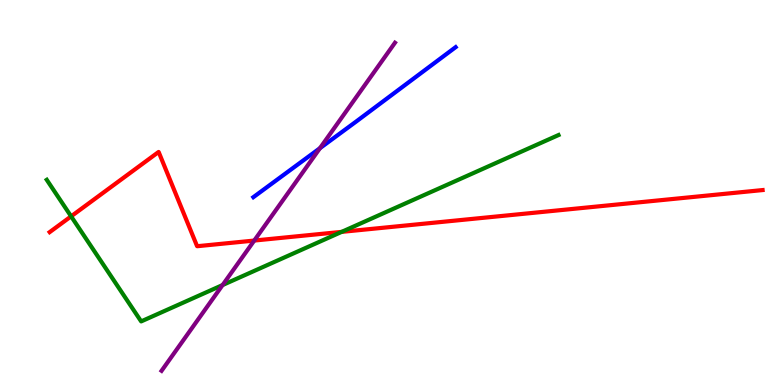[{'lines': ['blue', 'red'], 'intersections': []}, {'lines': ['green', 'red'], 'intersections': [{'x': 0.918, 'y': 4.38}, {'x': 4.41, 'y': 3.98}]}, {'lines': ['purple', 'red'], 'intersections': [{'x': 3.28, 'y': 3.75}]}, {'lines': ['blue', 'green'], 'intersections': []}, {'lines': ['blue', 'purple'], 'intersections': [{'x': 4.13, 'y': 6.15}]}, {'lines': ['green', 'purple'], 'intersections': [{'x': 2.87, 'y': 2.6}]}]